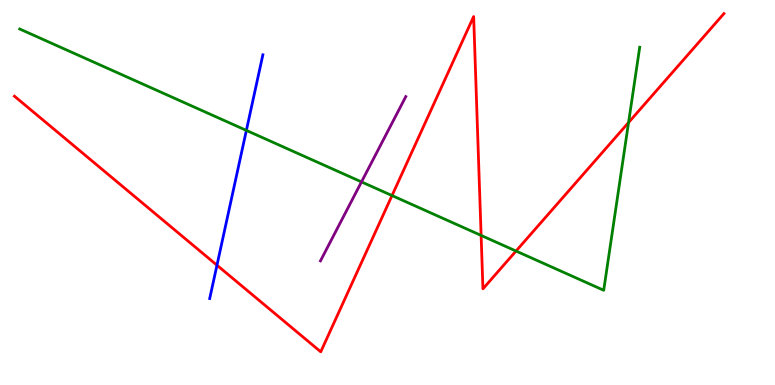[{'lines': ['blue', 'red'], 'intersections': [{'x': 2.8, 'y': 3.11}]}, {'lines': ['green', 'red'], 'intersections': [{'x': 5.06, 'y': 4.92}, {'x': 6.21, 'y': 3.89}, {'x': 6.66, 'y': 3.48}, {'x': 8.11, 'y': 6.82}]}, {'lines': ['purple', 'red'], 'intersections': []}, {'lines': ['blue', 'green'], 'intersections': [{'x': 3.18, 'y': 6.61}]}, {'lines': ['blue', 'purple'], 'intersections': []}, {'lines': ['green', 'purple'], 'intersections': [{'x': 4.66, 'y': 5.28}]}]